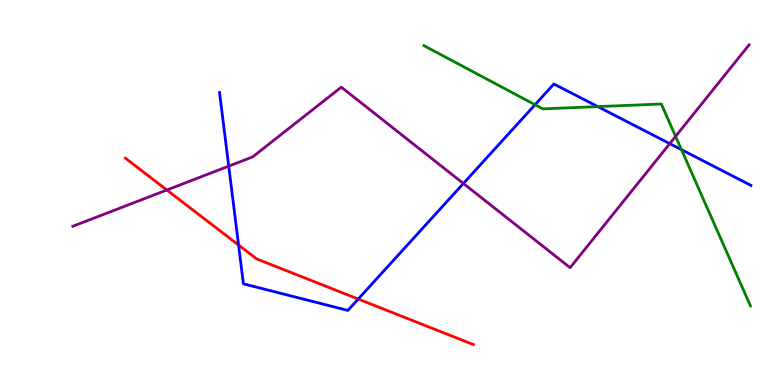[{'lines': ['blue', 'red'], 'intersections': [{'x': 3.08, 'y': 3.64}, {'x': 4.62, 'y': 2.23}]}, {'lines': ['green', 'red'], 'intersections': []}, {'lines': ['purple', 'red'], 'intersections': [{'x': 2.15, 'y': 5.06}]}, {'lines': ['blue', 'green'], 'intersections': [{'x': 6.9, 'y': 7.28}, {'x': 7.71, 'y': 7.23}, {'x': 8.79, 'y': 6.11}]}, {'lines': ['blue', 'purple'], 'intersections': [{'x': 2.95, 'y': 5.68}, {'x': 5.98, 'y': 5.23}, {'x': 8.64, 'y': 6.27}]}, {'lines': ['green', 'purple'], 'intersections': [{'x': 8.72, 'y': 6.46}]}]